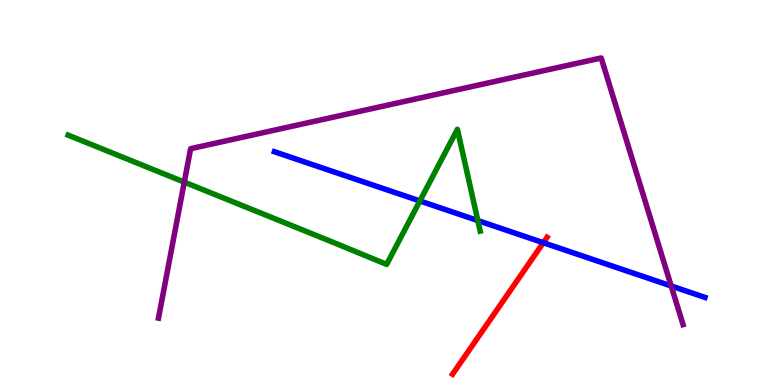[{'lines': ['blue', 'red'], 'intersections': [{'x': 7.01, 'y': 3.7}]}, {'lines': ['green', 'red'], 'intersections': []}, {'lines': ['purple', 'red'], 'intersections': []}, {'lines': ['blue', 'green'], 'intersections': [{'x': 5.42, 'y': 4.78}, {'x': 6.17, 'y': 4.27}]}, {'lines': ['blue', 'purple'], 'intersections': [{'x': 8.66, 'y': 2.57}]}, {'lines': ['green', 'purple'], 'intersections': [{'x': 2.38, 'y': 5.27}]}]